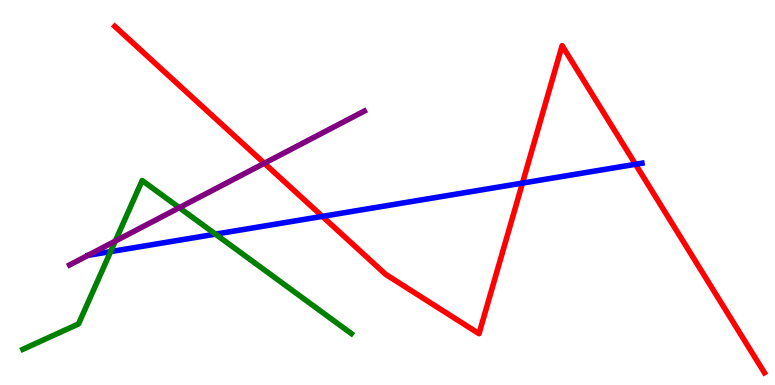[{'lines': ['blue', 'red'], 'intersections': [{'x': 4.16, 'y': 4.38}, {'x': 6.74, 'y': 5.24}, {'x': 8.2, 'y': 5.73}]}, {'lines': ['green', 'red'], 'intersections': []}, {'lines': ['purple', 'red'], 'intersections': [{'x': 3.41, 'y': 5.76}]}, {'lines': ['blue', 'green'], 'intersections': [{'x': 1.43, 'y': 3.47}, {'x': 2.78, 'y': 3.92}]}, {'lines': ['blue', 'purple'], 'intersections': []}, {'lines': ['green', 'purple'], 'intersections': [{'x': 1.49, 'y': 3.74}, {'x': 2.31, 'y': 4.61}]}]